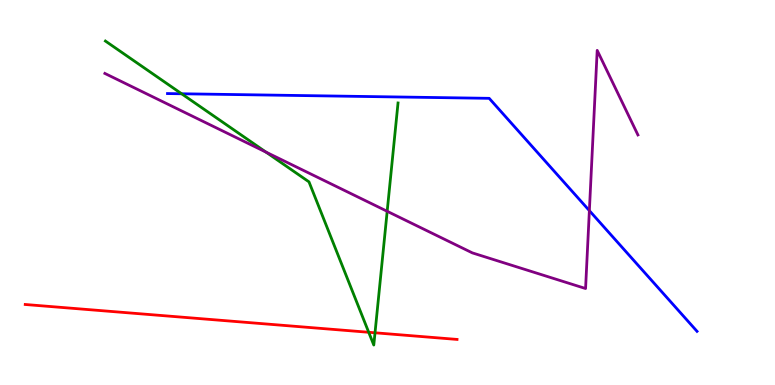[{'lines': ['blue', 'red'], 'intersections': []}, {'lines': ['green', 'red'], 'intersections': [{'x': 4.76, 'y': 1.37}, {'x': 4.84, 'y': 1.36}]}, {'lines': ['purple', 'red'], 'intersections': []}, {'lines': ['blue', 'green'], 'intersections': [{'x': 2.34, 'y': 7.56}]}, {'lines': ['blue', 'purple'], 'intersections': [{'x': 7.6, 'y': 4.53}]}, {'lines': ['green', 'purple'], 'intersections': [{'x': 3.43, 'y': 6.05}, {'x': 5.0, 'y': 4.51}]}]